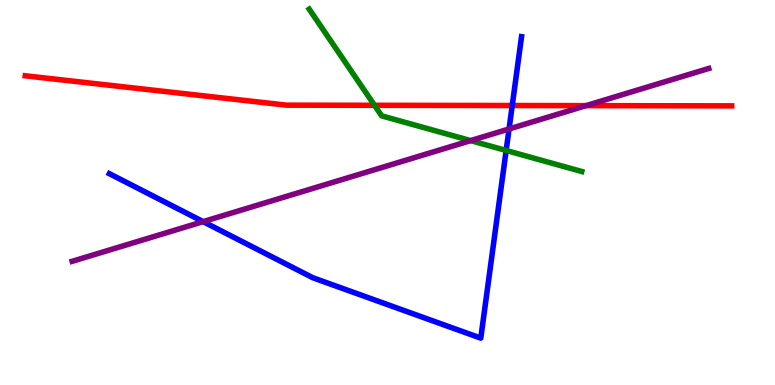[{'lines': ['blue', 'red'], 'intersections': [{'x': 6.61, 'y': 7.26}]}, {'lines': ['green', 'red'], 'intersections': [{'x': 4.83, 'y': 7.27}]}, {'lines': ['purple', 'red'], 'intersections': [{'x': 7.56, 'y': 7.26}]}, {'lines': ['blue', 'green'], 'intersections': [{'x': 6.53, 'y': 6.09}]}, {'lines': ['blue', 'purple'], 'intersections': [{'x': 2.62, 'y': 4.24}, {'x': 6.57, 'y': 6.65}]}, {'lines': ['green', 'purple'], 'intersections': [{'x': 6.07, 'y': 6.35}]}]